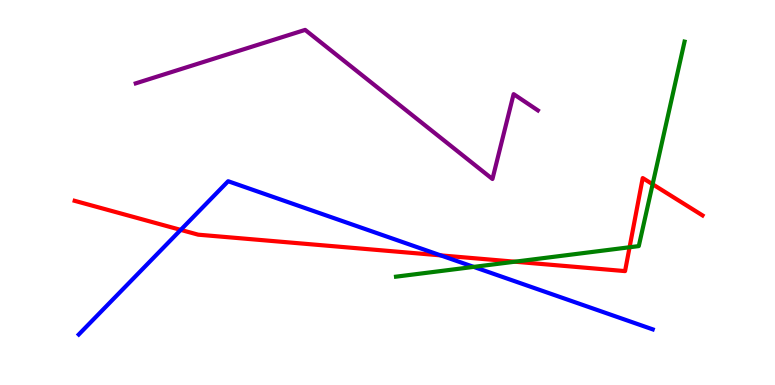[{'lines': ['blue', 'red'], 'intersections': [{'x': 2.33, 'y': 4.03}, {'x': 5.69, 'y': 3.37}]}, {'lines': ['green', 'red'], 'intersections': [{'x': 6.64, 'y': 3.2}, {'x': 8.12, 'y': 3.58}, {'x': 8.42, 'y': 5.21}]}, {'lines': ['purple', 'red'], 'intersections': []}, {'lines': ['blue', 'green'], 'intersections': [{'x': 6.11, 'y': 3.07}]}, {'lines': ['blue', 'purple'], 'intersections': []}, {'lines': ['green', 'purple'], 'intersections': []}]